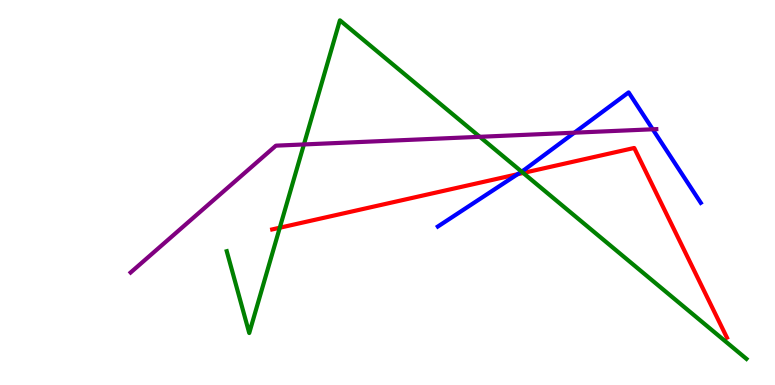[{'lines': ['blue', 'red'], 'intersections': [{'x': 6.68, 'y': 5.48}]}, {'lines': ['green', 'red'], 'intersections': [{'x': 3.61, 'y': 4.09}, {'x': 6.75, 'y': 5.51}]}, {'lines': ['purple', 'red'], 'intersections': []}, {'lines': ['blue', 'green'], 'intersections': [{'x': 6.73, 'y': 5.54}]}, {'lines': ['blue', 'purple'], 'intersections': [{'x': 7.41, 'y': 6.55}, {'x': 8.42, 'y': 6.64}]}, {'lines': ['green', 'purple'], 'intersections': [{'x': 3.92, 'y': 6.25}, {'x': 6.19, 'y': 6.45}]}]